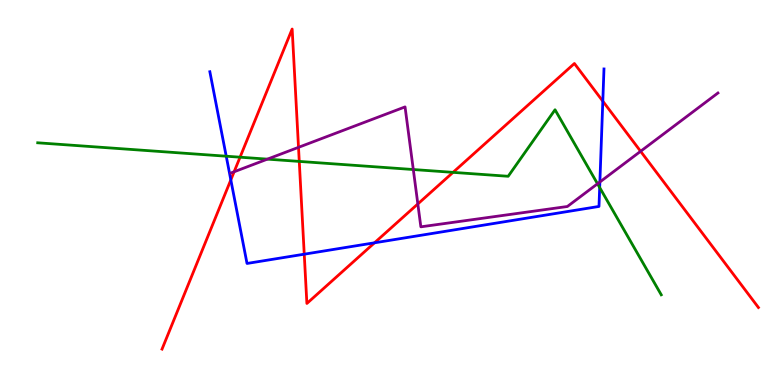[{'lines': ['blue', 'red'], 'intersections': [{'x': 2.98, 'y': 5.33}, {'x': 3.93, 'y': 3.4}, {'x': 4.83, 'y': 3.69}, {'x': 7.78, 'y': 7.37}]}, {'lines': ['green', 'red'], 'intersections': [{'x': 3.1, 'y': 5.92}, {'x': 3.86, 'y': 5.81}, {'x': 5.85, 'y': 5.52}]}, {'lines': ['purple', 'red'], 'intersections': [{'x': 3.02, 'y': 5.54}, {'x': 3.85, 'y': 6.17}, {'x': 5.39, 'y': 4.7}, {'x': 8.27, 'y': 6.07}]}, {'lines': ['blue', 'green'], 'intersections': [{'x': 2.92, 'y': 5.94}, {'x': 7.74, 'y': 5.13}]}, {'lines': ['blue', 'purple'], 'intersections': [{'x': 7.74, 'y': 5.27}]}, {'lines': ['green', 'purple'], 'intersections': [{'x': 3.45, 'y': 5.87}, {'x': 5.33, 'y': 5.6}, {'x': 7.71, 'y': 5.23}]}]